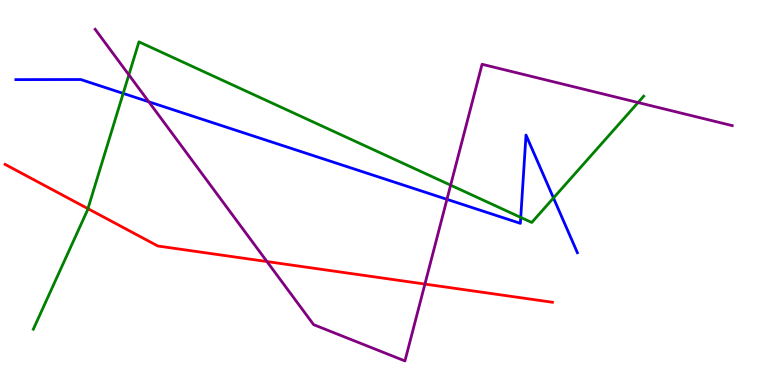[{'lines': ['blue', 'red'], 'intersections': []}, {'lines': ['green', 'red'], 'intersections': [{'x': 1.13, 'y': 4.58}]}, {'lines': ['purple', 'red'], 'intersections': [{'x': 3.44, 'y': 3.21}, {'x': 5.48, 'y': 2.62}]}, {'lines': ['blue', 'green'], 'intersections': [{'x': 1.59, 'y': 7.57}, {'x': 6.72, 'y': 4.35}, {'x': 7.14, 'y': 4.86}]}, {'lines': ['blue', 'purple'], 'intersections': [{'x': 1.92, 'y': 7.36}, {'x': 5.77, 'y': 4.82}]}, {'lines': ['green', 'purple'], 'intersections': [{'x': 1.66, 'y': 8.06}, {'x': 5.81, 'y': 5.19}, {'x': 8.23, 'y': 7.34}]}]